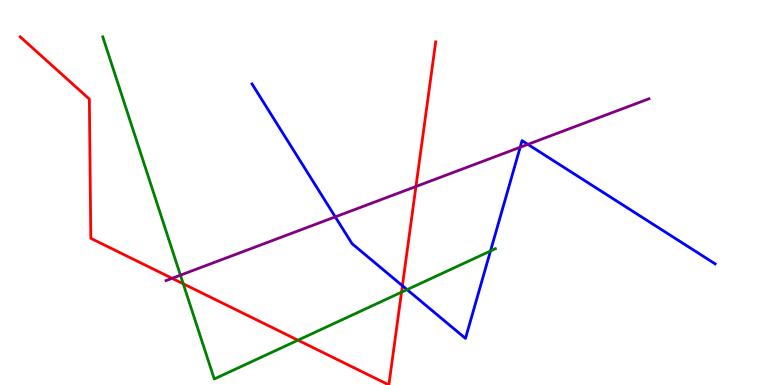[{'lines': ['blue', 'red'], 'intersections': [{'x': 5.19, 'y': 2.58}]}, {'lines': ['green', 'red'], 'intersections': [{'x': 2.36, 'y': 2.63}, {'x': 3.84, 'y': 1.16}, {'x': 5.18, 'y': 2.41}]}, {'lines': ['purple', 'red'], 'intersections': [{'x': 2.22, 'y': 2.77}, {'x': 5.37, 'y': 5.16}]}, {'lines': ['blue', 'green'], 'intersections': [{'x': 5.25, 'y': 2.48}, {'x': 6.33, 'y': 3.48}]}, {'lines': ['blue', 'purple'], 'intersections': [{'x': 4.33, 'y': 4.37}, {'x': 6.71, 'y': 6.17}, {'x': 6.81, 'y': 6.25}]}, {'lines': ['green', 'purple'], 'intersections': [{'x': 2.33, 'y': 2.85}]}]